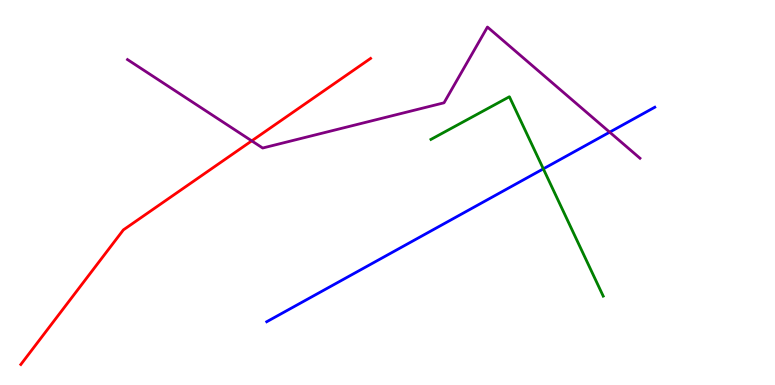[{'lines': ['blue', 'red'], 'intersections': []}, {'lines': ['green', 'red'], 'intersections': []}, {'lines': ['purple', 'red'], 'intersections': [{'x': 3.25, 'y': 6.34}]}, {'lines': ['blue', 'green'], 'intersections': [{'x': 7.01, 'y': 5.61}]}, {'lines': ['blue', 'purple'], 'intersections': [{'x': 7.87, 'y': 6.57}]}, {'lines': ['green', 'purple'], 'intersections': []}]